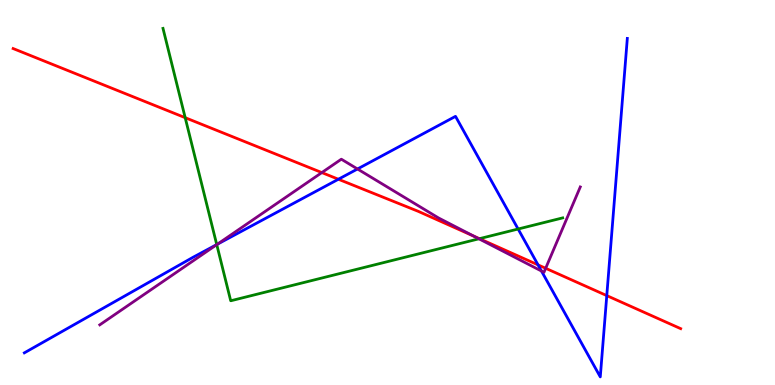[{'lines': ['blue', 'red'], 'intersections': [{'x': 4.37, 'y': 5.34}, {'x': 6.94, 'y': 3.12}, {'x': 7.83, 'y': 2.32}]}, {'lines': ['green', 'red'], 'intersections': [{'x': 2.39, 'y': 6.94}, {'x': 6.19, 'y': 3.8}]}, {'lines': ['purple', 'red'], 'intersections': [{'x': 4.15, 'y': 5.52}, {'x': 6.12, 'y': 3.86}, {'x': 7.04, 'y': 3.03}]}, {'lines': ['blue', 'green'], 'intersections': [{'x': 2.8, 'y': 3.65}, {'x': 6.69, 'y': 4.05}]}, {'lines': ['blue', 'purple'], 'intersections': [{'x': 2.8, 'y': 3.65}, {'x': 4.61, 'y': 5.61}, {'x': 6.99, 'y': 2.96}]}, {'lines': ['green', 'purple'], 'intersections': [{'x': 2.8, 'y': 3.65}, {'x': 6.18, 'y': 3.8}]}]